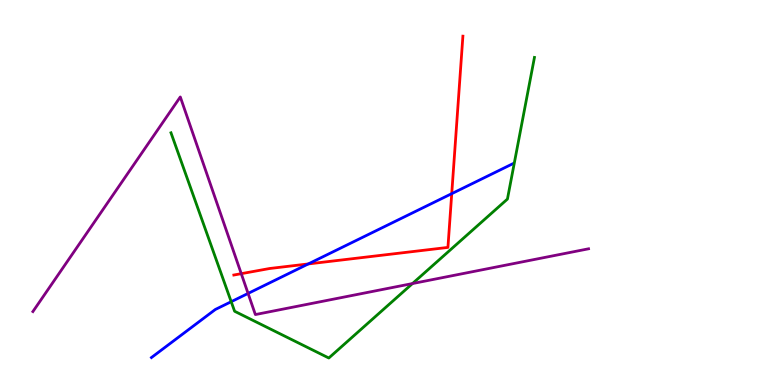[{'lines': ['blue', 'red'], 'intersections': [{'x': 3.98, 'y': 3.14}, {'x': 5.83, 'y': 4.97}]}, {'lines': ['green', 'red'], 'intersections': []}, {'lines': ['purple', 'red'], 'intersections': [{'x': 3.11, 'y': 2.89}]}, {'lines': ['blue', 'green'], 'intersections': [{'x': 2.98, 'y': 2.16}]}, {'lines': ['blue', 'purple'], 'intersections': [{'x': 3.2, 'y': 2.38}]}, {'lines': ['green', 'purple'], 'intersections': [{'x': 5.32, 'y': 2.64}]}]